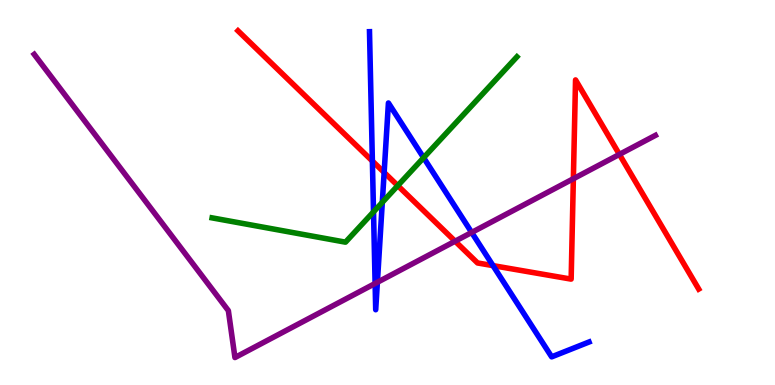[{'lines': ['blue', 'red'], 'intersections': [{'x': 4.8, 'y': 5.82}, {'x': 4.96, 'y': 5.52}, {'x': 6.36, 'y': 3.1}]}, {'lines': ['green', 'red'], 'intersections': [{'x': 5.13, 'y': 5.18}]}, {'lines': ['purple', 'red'], 'intersections': [{'x': 5.87, 'y': 3.73}, {'x': 7.4, 'y': 5.36}, {'x': 7.99, 'y': 5.99}]}, {'lines': ['blue', 'green'], 'intersections': [{'x': 4.82, 'y': 4.5}, {'x': 4.93, 'y': 4.74}, {'x': 5.47, 'y': 5.9}]}, {'lines': ['blue', 'purple'], 'intersections': [{'x': 4.84, 'y': 2.64}, {'x': 4.87, 'y': 2.67}, {'x': 6.09, 'y': 3.96}]}, {'lines': ['green', 'purple'], 'intersections': []}]